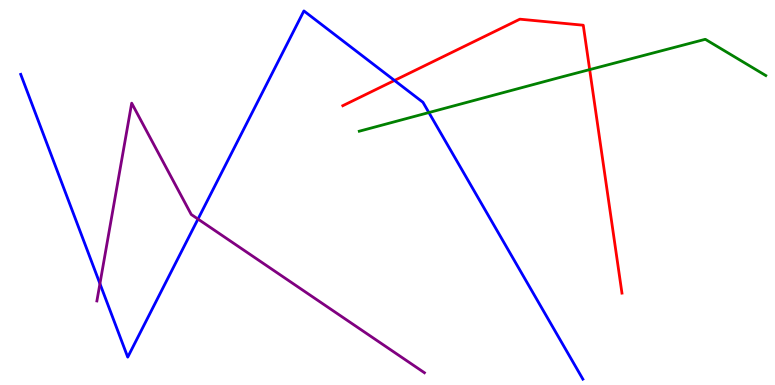[{'lines': ['blue', 'red'], 'intersections': [{'x': 5.09, 'y': 7.91}]}, {'lines': ['green', 'red'], 'intersections': [{'x': 7.61, 'y': 8.19}]}, {'lines': ['purple', 'red'], 'intersections': []}, {'lines': ['blue', 'green'], 'intersections': [{'x': 5.53, 'y': 7.08}]}, {'lines': ['blue', 'purple'], 'intersections': [{'x': 1.29, 'y': 2.63}, {'x': 2.55, 'y': 4.31}]}, {'lines': ['green', 'purple'], 'intersections': []}]